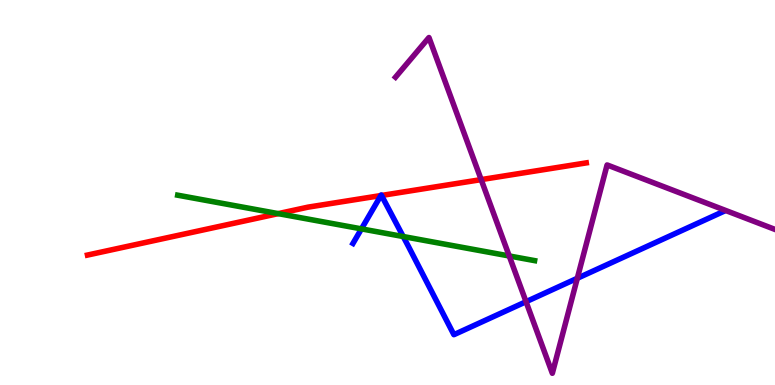[{'lines': ['blue', 'red'], 'intersections': [{'x': 4.91, 'y': 4.92}, {'x': 4.92, 'y': 4.92}]}, {'lines': ['green', 'red'], 'intersections': [{'x': 3.59, 'y': 4.45}]}, {'lines': ['purple', 'red'], 'intersections': [{'x': 6.21, 'y': 5.33}]}, {'lines': ['blue', 'green'], 'intersections': [{'x': 4.66, 'y': 4.06}, {'x': 5.2, 'y': 3.86}]}, {'lines': ['blue', 'purple'], 'intersections': [{'x': 6.79, 'y': 2.16}, {'x': 7.45, 'y': 2.77}]}, {'lines': ['green', 'purple'], 'intersections': [{'x': 6.57, 'y': 3.35}]}]